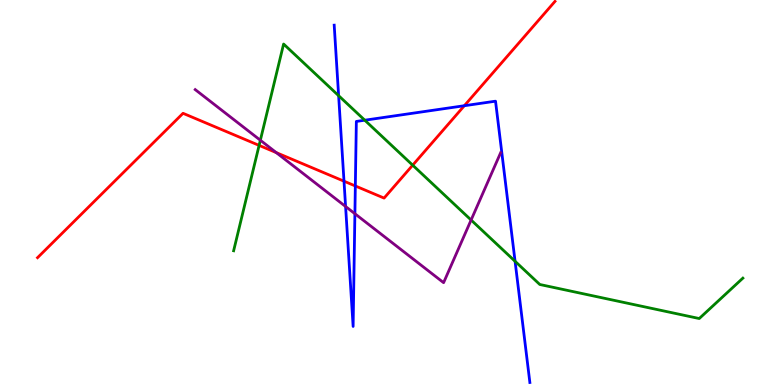[{'lines': ['blue', 'red'], 'intersections': [{'x': 4.44, 'y': 5.29}, {'x': 4.58, 'y': 5.17}, {'x': 5.99, 'y': 7.25}]}, {'lines': ['green', 'red'], 'intersections': [{'x': 3.34, 'y': 6.22}, {'x': 5.32, 'y': 5.71}]}, {'lines': ['purple', 'red'], 'intersections': [{'x': 3.57, 'y': 6.04}]}, {'lines': ['blue', 'green'], 'intersections': [{'x': 4.37, 'y': 7.52}, {'x': 4.71, 'y': 6.88}, {'x': 6.65, 'y': 3.21}]}, {'lines': ['blue', 'purple'], 'intersections': [{'x': 4.46, 'y': 4.64}, {'x': 4.58, 'y': 4.45}]}, {'lines': ['green', 'purple'], 'intersections': [{'x': 3.36, 'y': 6.36}, {'x': 6.08, 'y': 4.29}]}]